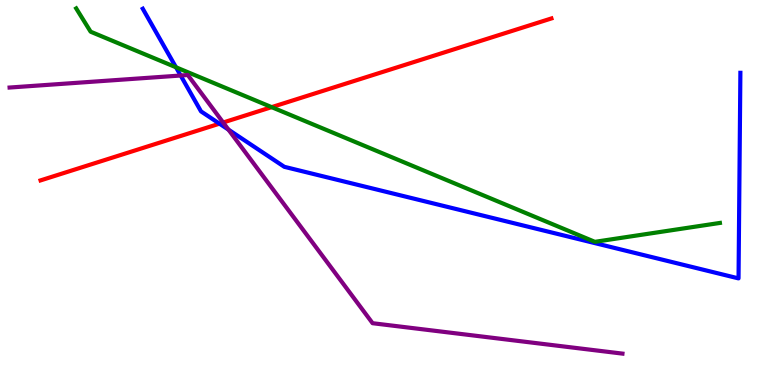[{'lines': ['blue', 'red'], 'intersections': [{'x': 2.83, 'y': 6.79}]}, {'lines': ['green', 'red'], 'intersections': [{'x': 3.5, 'y': 7.22}]}, {'lines': ['purple', 'red'], 'intersections': [{'x': 2.88, 'y': 6.82}]}, {'lines': ['blue', 'green'], 'intersections': [{'x': 2.27, 'y': 8.25}]}, {'lines': ['blue', 'purple'], 'intersections': [{'x': 2.33, 'y': 8.04}, {'x': 2.95, 'y': 6.63}]}, {'lines': ['green', 'purple'], 'intersections': []}]